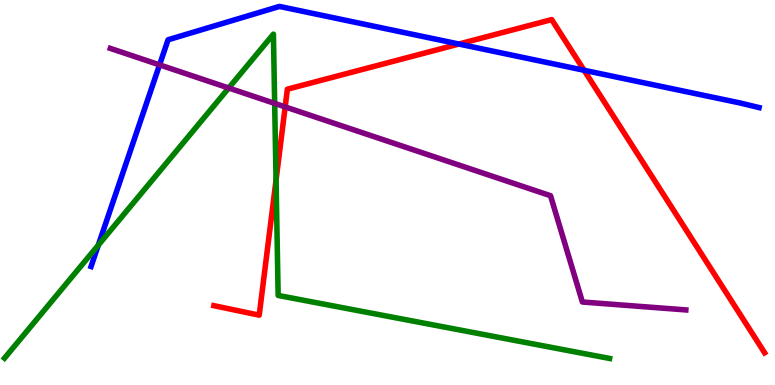[{'lines': ['blue', 'red'], 'intersections': [{'x': 5.92, 'y': 8.86}, {'x': 7.54, 'y': 8.17}]}, {'lines': ['green', 'red'], 'intersections': [{'x': 3.56, 'y': 5.32}]}, {'lines': ['purple', 'red'], 'intersections': [{'x': 3.68, 'y': 7.22}]}, {'lines': ['blue', 'green'], 'intersections': [{'x': 1.27, 'y': 3.63}]}, {'lines': ['blue', 'purple'], 'intersections': [{'x': 2.06, 'y': 8.32}]}, {'lines': ['green', 'purple'], 'intersections': [{'x': 2.95, 'y': 7.71}, {'x': 3.54, 'y': 7.31}]}]